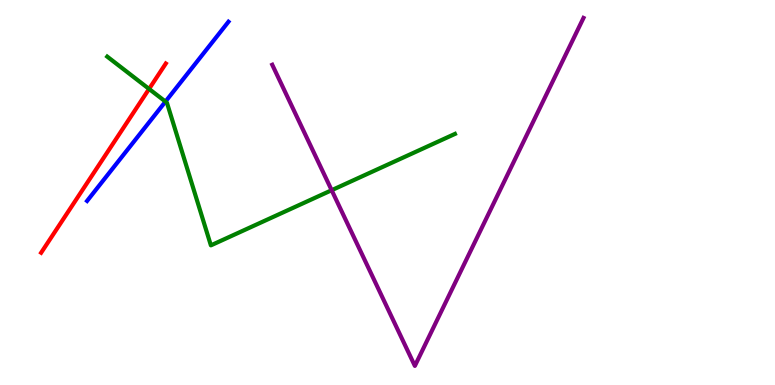[{'lines': ['blue', 'red'], 'intersections': []}, {'lines': ['green', 'red'], 'intersections': [{'x': 1.92, 'y': 7.69}]}, {'lines': ['purple', 'red'], 'intersections': []}, {'lines': ['blue', 'green'], 'intersections': [{'x': 2.14, 'y': 7.36}]}, {'lines': ['blue', 'purple'], 'intersections': []}, {'lines': ['green', 'purple'], 'intersections': [{'x': 4.28, 'y': 5.06}]}]